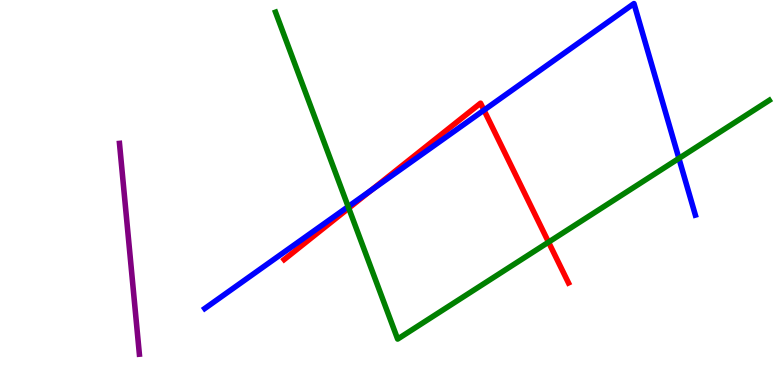[{'lines': ['blue', 'red'], 'intersections': [{'x': 4.79, 'y': 5.06}, {'x': 6.24, 'y': 7.14}]}, {'lines': ['green', 'red'], 'intersections': [{'x': 4.5, 'y': 4.59}, {'x': 7.08, 'y': 3.71}]}, {'lines': ['purple', 'red'], 'intersections': []}, {'lines': ['blue', 'green'], 'intersections': [{'x': 4.49, 'y': 4.63}, {'x': 8.76, 'y': 5.89}]}, {'lines': ['blue', 'purple'], 'intersections': []}, {'lines': ['green', 'purple'], 'intersections': []}]